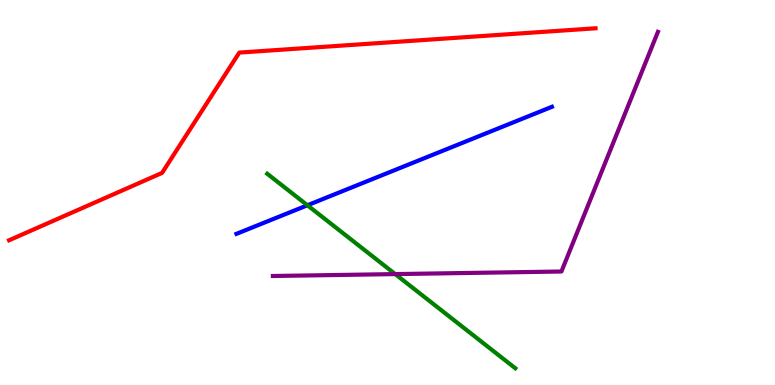[{'lines': ['blue', 'red'], 'intersections': []}, {'lines': ['green', 'red'], 'intersections': []}, {'lines': ['purple', 'red'], 'intersections': []}, {'lines': ['blue', 'green'], 'intersections': [{'x': 3.97, 'y': 4.67}]}, {'lines': ['blue', 'purple'], 'intersections': []}, {'lines': ['green', 'purple'], 'intersections': [{'x': 5.1, 'y': 2.88}]}]